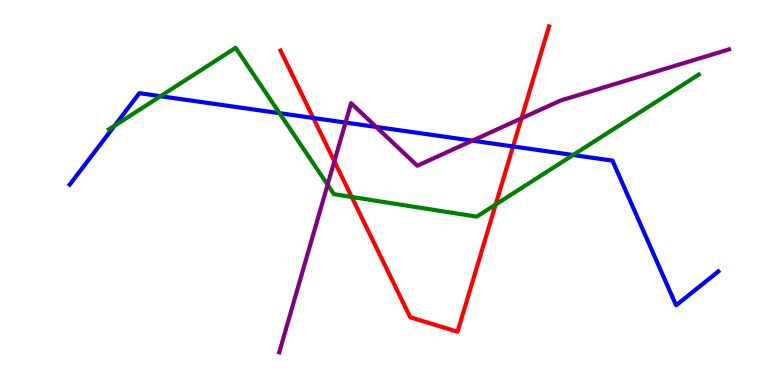[{'lines': ['blue', 'red'], 'intersections': [{'x': 4.04, 'y': 6.94}, {'x': 6.62, 'y': 6.2}]}, {'lines': ['green', 'red'], 'intersections': [{'x': 4.54, 'y': 4.88}, {'x': 6.4, 'y': 4.69}]}, {'lines': ['purple', 'red'], 'intersections': [{'x': 4.31, 'y': 5.81}, {'x': 6.73, 'y': 6.93}]}, {'lines': ['blue', 'green'], 'intersections': [{'x': 1.48, 'y': 6.73}, {'x': 2.07, 'y': 7.5}, {'x': 3.61, 'y': 7.06}, {'x': 7.39, 'y': 5.97}]}, {'lines': ['blue', 'purple'], 'intersections': [{'x': 4.46, 'y': 6.82}, {'x': 4.85, 'y': 6.7}, {'x': 6.1, 'y': 6.35}]}, {'lines': ['green', 'purple'], 'intersections': [{'x': 4.23, 'y': 5.2}]}]